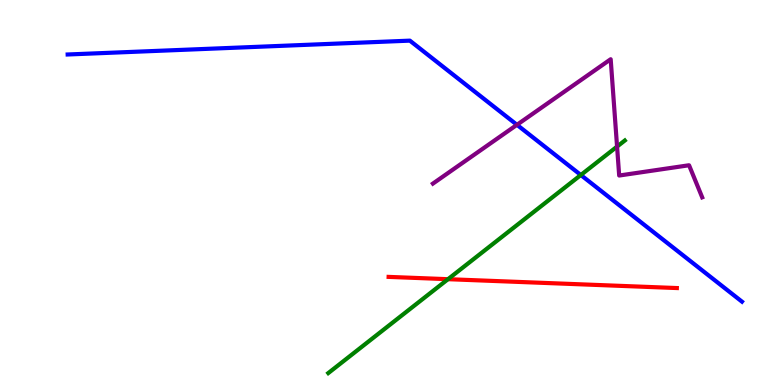[{'lines': ['blue', 'red'], 'intersections': []}, {'lines': ['green', 'red'], 'intersections': [{'x': 5.78, 'y': 2.75}]}, {'lines': ['purple', 'red'], 'intersections': []}, {'lines': ['blue', 'green'], 'intersections': [{'x': 7.49, 'y': 5.45}]}, {'lines': ['blue', 'purple'], 'intersections': [{'x': 6.67, 'y': 6.76}]}, {'lines': ['green', 'purple'], 'intersections': [{'x': 7.96, 'y': 6.19}]}]